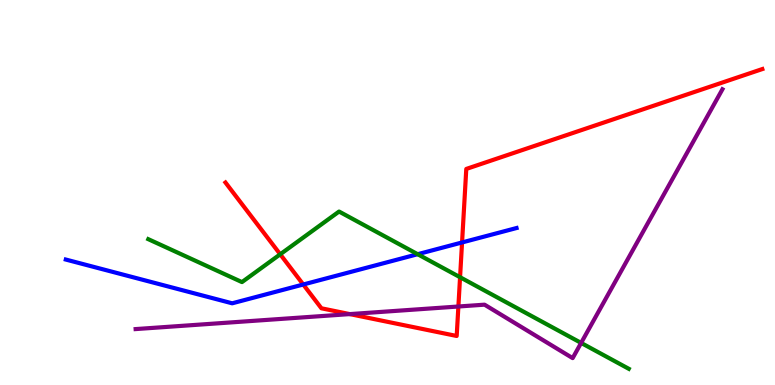[{'lines': ['blue', 'red'], 'intersections': [{'x': 3.91, 'y': 2.61}, {'x': 5.96, 'y': 3.7}]}, {'lines': ['green', 'red'], 'intersections': [{'x': 3.62, 'y': 3.39}, {'x': 5.94, 'y': 2.8}]}, {'lines': ['purple', 'red'], 'intersections': [{'x': 4.51, 'y': 1.84}, {'x': 5.91, 'y': 2.04}]}, {'lines': ['blue', 'green'], 'intersections': [{'x': 5.39, 'y': 3.4}]}, {'lines': ['blue', 'purple'], 'intersections': []}, {'lines': ['green', 'purple'], 'intersections': [{'x': 7.5, 'y': 1.09}]}]